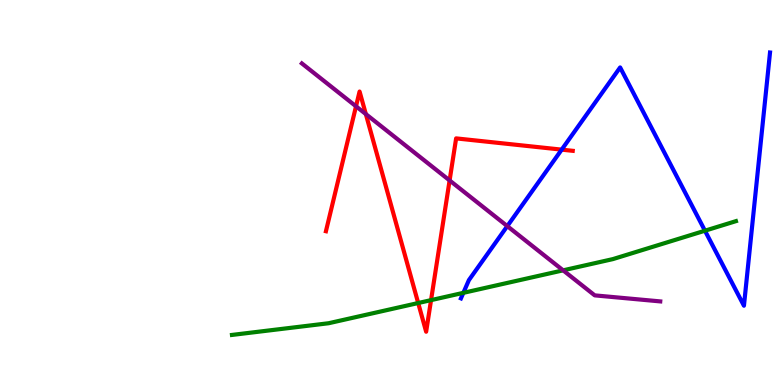[{'lines': ['blue', 'red'], 'intersections': [{'x': 7.25, 'y': 6.11}]}, {'lines': ['green', 'red'], 'intersections': [{'x': 5.4, 'y': 2.13}, {'x': 5.56, 'y': 2.2}]}, {'lines': ['purple', 'red'], 'intersections': [{'x': 4.59, 'y': 7.24}, {'x': 4.72, 'y': 7.04}, {'x': 5.8, 'y': 5.31}]}, {'lines': ['blue', 'green'], 'intersections': [{'x': 5.98, 'y': 2.39}, {'x': 9.1, 'y': 4.01}]}, {'lines': ['blue', 'purple'], 'intersections': [{'x': 6.55, 'y': 4.13}]}, {'lines': ['green', 'purple'], 'intersections': [{'x': 7.27, 'y': 2.98}]}]